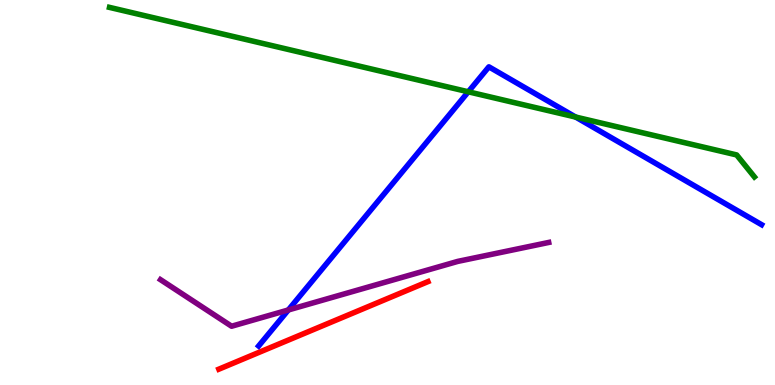[{'lines': ['blue', 'red'], 'intersections': []}, {'lines': ['green', 'red'], 'intersections': []}, {'lines': ['purple', 'red'], 'intersections': []}, {'lines': ['blue', 'green'], 'intersections': [{'x': 6.04, 'y': 7.62}, {'x': 7.43, 'y': 6.96}]}, {'lines': ['blue', 'purple'], 'intersections': [{'x': 3.72, 'y': 1.95}]}, {'lines': ['green', 'purple'], 'intersections': []}]